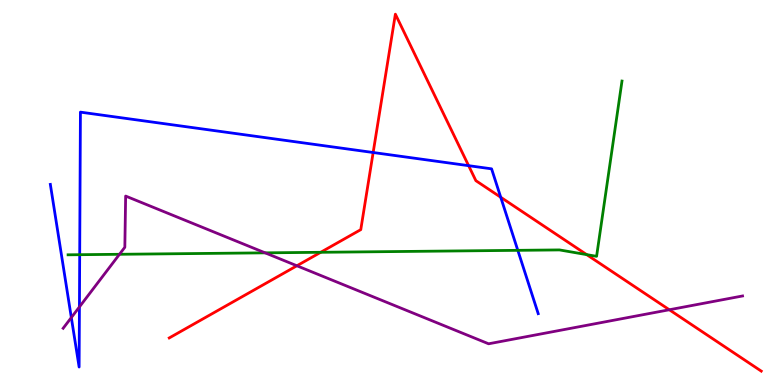[{'lines': ['blue', 'red'], 'intersections': [{'x': 4.81, 'y': 6.04}, {'x': 6.05, 'y': 5.7}, {'x': 6.46, 'y': 4.88}]}, {'lines': ['green', 'red'], 'intersections': [{'x': 4.14, 'y': 3.45}, {'x': 7.57, 'y': 3.39}]}, {'lines': ['purple', 'red'], 'intersections': [{'x': 3.83, 'y': 3.1}, {'x': 8.64, 'y': 1.95}]}, {'lines': ['blue', 'green'], 'intersections': [{'x': 1.03, 'y': 3.38}, {'x': 6.68, 'y': 3.5}]}, {'lines': ['blue', 'purple'], 'intersections': [{'x': 0.92, 'y': 1.75}, {'x': 1.02, 'y': 2.03}]}, {'lines': ['green', 'purple'], 'intersections': [{'x': 1.54, 'y': 3.39}, {'x': 3.42, 'y': 3.43}]}]